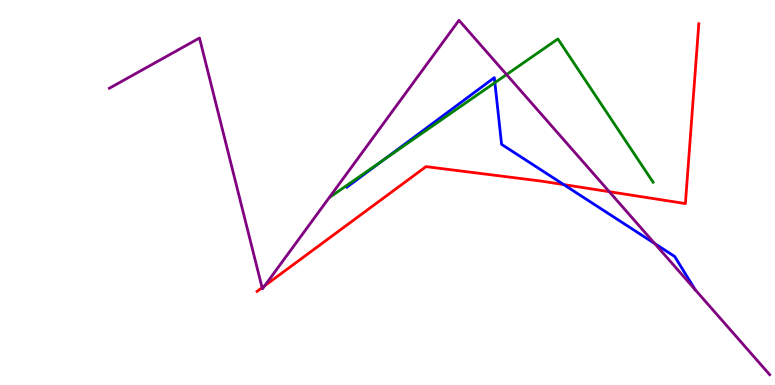[{'lines': ['blue', 'red'], 'intersections': [{'x': 7.27, 'y': 5.21}]}, {'lines': ['green', 'red'], 'intersections': []}, {'lines': ['purple', 'red'], 'intersections': [{'x': 3.38, 'y': 2.53}, {'x': 3.42, 'y': 2.58}, {'x': 7.86, 'y': 5.02}]}, {'lines': ['blue', 'green'], 'intersections': [{'x': 4.94, 'y': 5.84}, {'x': 6.39, 'y': 7.85}]}, {'lines': ['blue', 'purple'], 'intersections': [{'x': 8.45, 'y': 3.67}]}, {'lines': ['green', 'purple'], 'intersections': [{'x': 6.54, 'y': 8.06}]}]